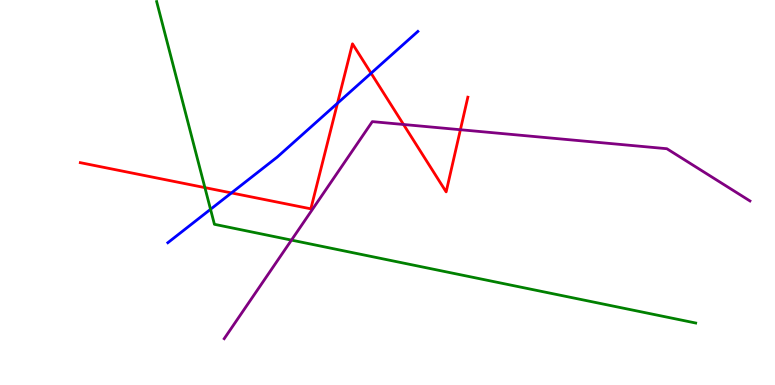[{'lines': ['blue', 'red'], 'intersections': [{'x': 2.99, 'y': 4.99}, {'x': 4.35, 'y': 7.32}, {'x': 4.79, 'y': 8.1}]}, {'lines': ['green', 'red'], 'intersections': [{'x': 2.64, 'y': 5.13}]}, {'lines': ['purple', 'red'], 'intersections': [{'x': 5.21, 'y': 6.77}, {'x': 5.94, 'y': 6.63}]}, {'lines': ['blue', 'green'], 'intersections': [{'x': 2.72, 'y': 4.56}]}, {'lines': ['blue', 'purple'], 'intersections': []}, {'lines': ['green', 'purple'], 'intersections': [{'x': 3.76, 'y': 3.76}]}]